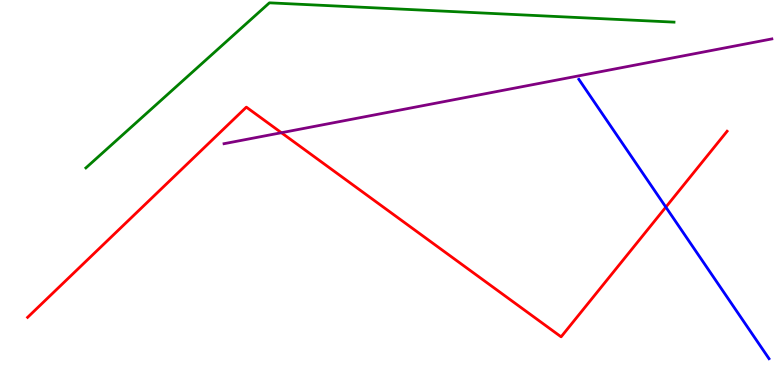[{'lines': ['blue', 'red'], 'intersections': [{'x': 8.59, 'y': 4.62}]}, {'lines': ['green', 'red'], 'intersections': []}, {'lines': ['purple', 'red'], 'intersections': [{'x': 3.63, 'y': 6.55}]}, {'lines': ['blue', 'green'], 'intersections': []}, {'lines': ['blue', 'purple'], 'intersections': []}, {'lines': ['green', 'purple'], 'intersections': []}]